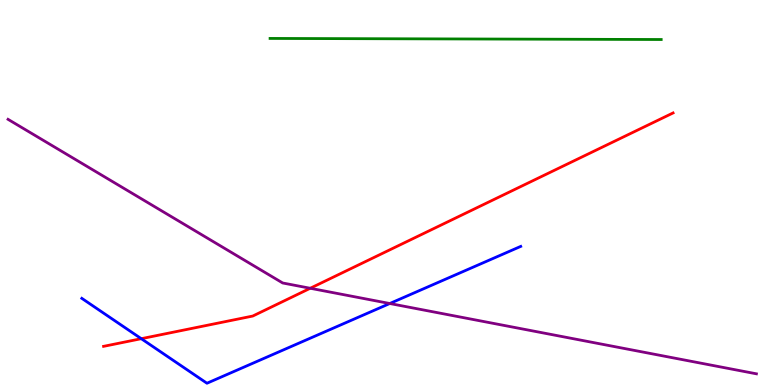[{'lines': ['blue', 'red'], 'intersections': [{'x': 1.82, 'y': 1.2}]}, {'lines': ['green', 'red'], 'intersections': []}, {'lines': ['purple', 'red'], 'intersections': [{'x': 4.0, 'y': 2.51}]}, {'lines': ['blue', 'green'], 'intersections': []}, {'lines': ['blue', 'purple'], 'intersections': [{'x': 5.03, 'y': 2.12}]}, {'lines': ['green', 'purple'], 'intersections': []}]